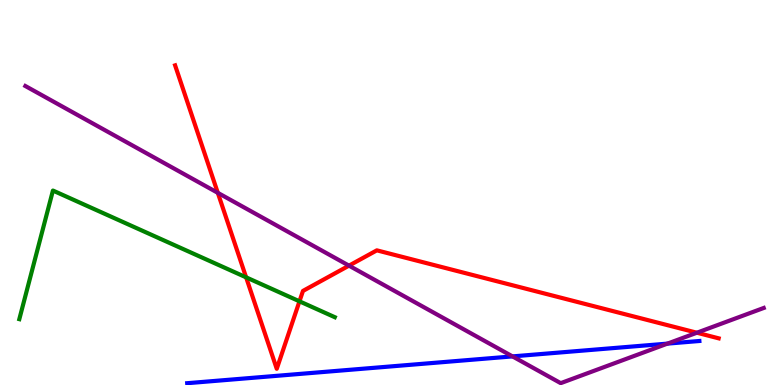[{'lines': ['blue', 'red'], 'intersections': []}, {'lines': ['green', 'red'], 'intersections': [{'x': 3.18, 'y': 2.8}, {'x': 3.86, 'y': 2.17}]}, {'lines': ['purple', 'red'], 'intersections': [{'x': 2.81, 'y': 4.99}, {'x': 4.5, 'y': 3.1}, {'x': 8.99, 'y': 1.36}]}, {'lines': ['blue', 'green'], 'intersections': []}, {'lines': ['blue', 'purple'], 'intersections': [{'x': 6.61, 'y': 0.743}, {'x': 8.61, 'y': 1.07}]}, {'lines': ['green', 'purple'], 'intersections': []}]